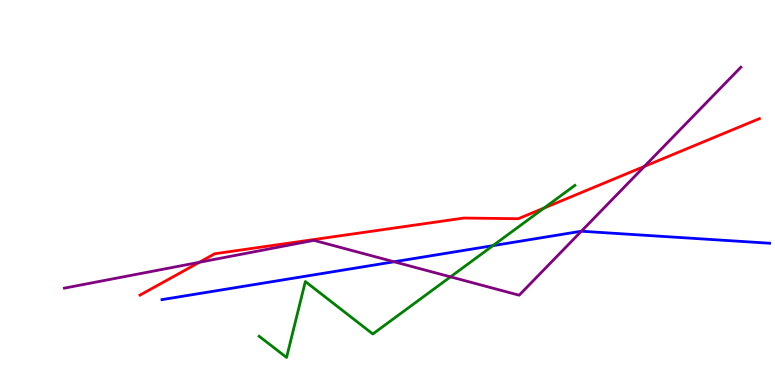[{'lines': ['blue', 'red'], 'intersections': []}, {'lines': ['green', 'red'], 'intersections': [{'x': 7.02, 'y': 4.6}]}, {'lines': ['purple', 'red'], 'intersections': [{'x': 2.57, 'y': 3.19}, {'x': 8.32, 'y': 5.68}]}, {'lines': ['blue', 'green'], 'intersections': [{'x': 6.36, 'y': 3.62}]}, {'lines': ['blue', 'purple'], 'intersections': [{'x': 5.08, 'y': 3.2}, {'x': 7.5, 'y': 3.99}]}, {'lines': ['green', 'purple'], 'intersections': [{'x': 5.81, 'y': 2.81}]}]